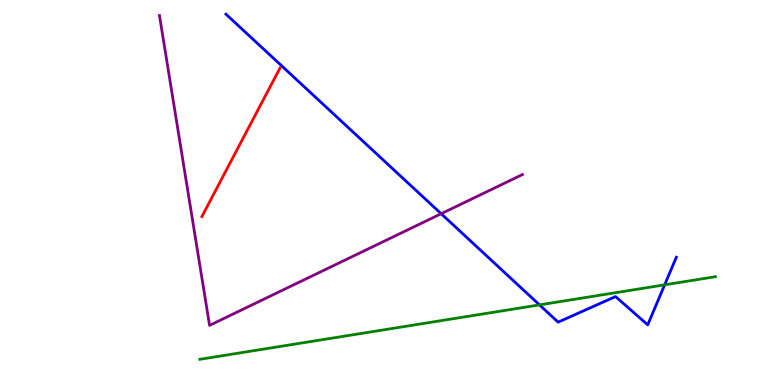[{'lines': ['blue', 'red'], 'intersections': []}, {'lines': ['green', 'red'], 'intersections': []}, {'lines': ['purple', 'red'], 'intersections': []}, {'lines': ['blue', 'green'], 'intersections': [{'x': 6.96, 'y': 2.08}, {'x': 8.58, 'y': 2.6}]}, {'lines': ['blue', 'purple'], 'intersections': [{'x': 5.69, 'y': 4.45}]}, {'lines': ['green', 'purple'], 'intersections': []}]